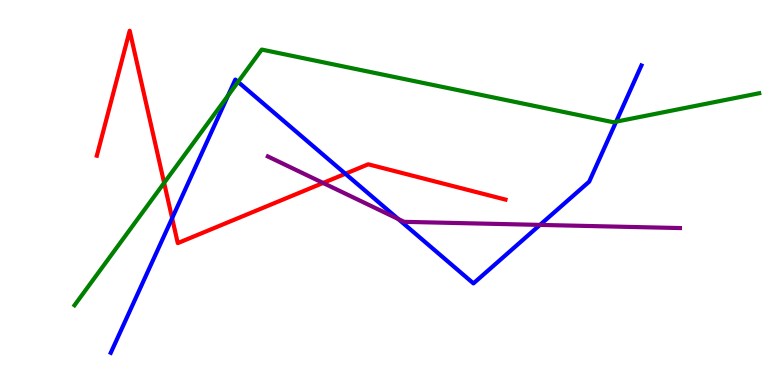[{'lines': ['blue', 'red'], 'intersections': [{'x': 2.22, 'y': 4.33}, {'x': 4.46, 'y': 5.49}]}, {'lines': ['green', 'red'], 'intersections': [{'x': 2.12, 'y': 5.25}]}, {'lines': ['purple', 'red'], 'intersections': [{'x': 4.17, 'y': 5.25}]}, {'lines': ['blue', 'green'], 'intersections': [{'x': 2.94, 'y': 7.52}, {'x': 3.07, 'y': 7.87}, {'x': 7.95, 'y': 6.84}]}, {'lines': ['blue', 'purple'], 'intersections': [{'x': 5.14, 'y': 4.31}, {'x': 6.97, 'y': 4.16}]}, {'lines': ['green', 'purple'], 'intersections': []}]